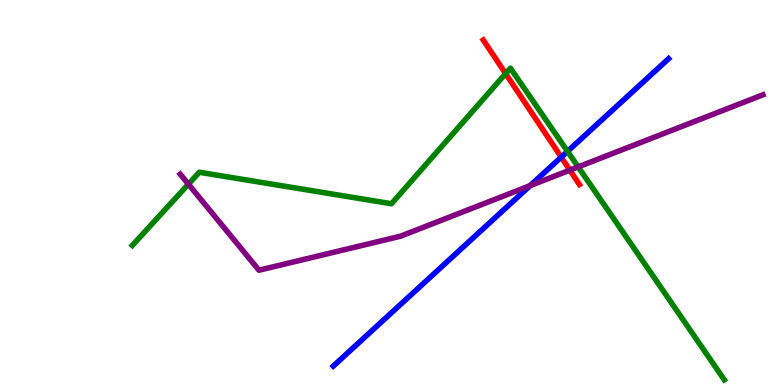[{'lines': ['blue', 'red'], 'intersections': [{'x': 7.24, 'y': 5.92}]}, {'lines': ['green', 'red'], 'intersections': [{'x': 6.52, 'y': 8.09}]}, {'lines': ['purple', 'red'], 'intersections': [{'x': 7.35, 'y': 5.58}]}, {'lines': ['blue', 'green'], 'intersections': [{'x': 7.32, 'y': 6.07}]}, {'lines': ['blue', 'purple'], 'intersections': [{'x': 6.84, 'y': 5.18}]}, {'lines': ['green', 'purple'], 'intersections': [{'x': 2.43, 'y': 5.22}, {'x': 7.46, 'y': 5.67}]}]